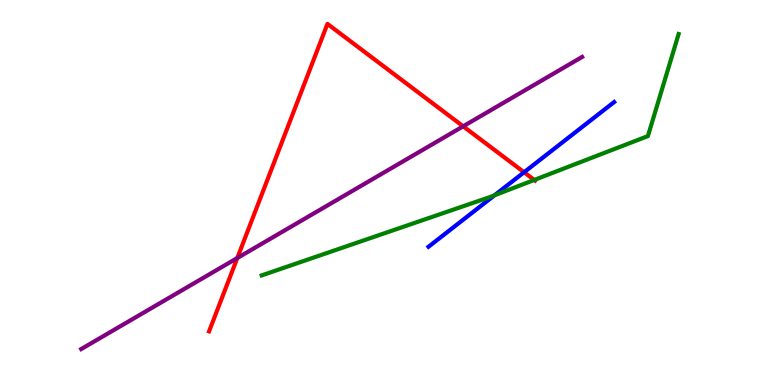[{'lines': ['blue', 'red'], 'intersections': [{'x': 6.76, 'y': 5.53}]}, {'lines': ['green', 'red'], 'intersections': [{'x': 6.89, 'y': 5.33}]}, {'lines': ['purple', 'red'], 'intersections': [{'x': 3.06, 'y': 3.3}, {'x': 5.98, 'y': 6.72}]}, {'lines': ['blue', 'green'], 'intersections': [{'x': 6.38, 'y': 4.93}]}, {'lines': ['blue', 'purple'], 'intersections': []}, {'lines': ['green', 'purple'], 'intersections': []}]